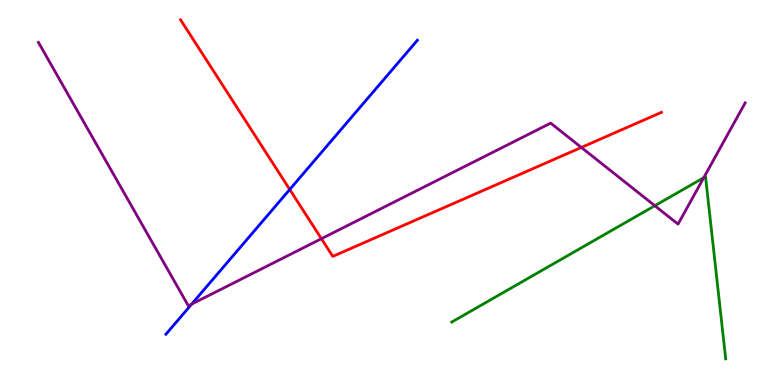[{'lines': ['blue', 'red'], 'intersections': [{'x': 3.74, 'y': 5.08}]}, {'lines': ['green', 'red'], 'intersections': []}, {'lines': ['purple', 'red'], 'intersections': [{'x': 4.15, 'y': 3.8}, {'x': 7.5, 'y': 6.17}]}, {'lines': ['blue', 'green'], 'intersections': []}, {'lines': ['blue', 'purple'], 'intersections': [{'x': 2.47, 'y': 2.1}]}, {'lines': ['green', 'purple'], 'intersections': [{'x': 8.45, 'y': 4.66}, {'x': 9.08, 'y': 5.38}]}]